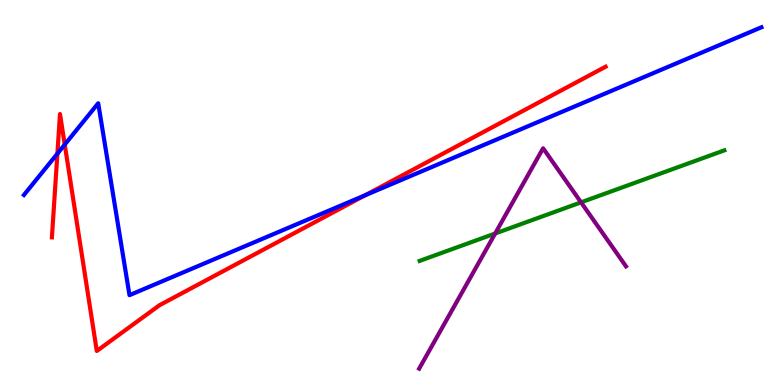[{'lines': ['blue', 'red'], 'intersections': [{'x': 0.741, 'y': 6.01}, {'x': 0.835, 'y': 6.24}, {'x': 4.71, 'y': 4.93}]}, {'lines': ['green', 'red'], 'intersections': []}, {'lines': ['purple', 'red'], 'intersections': []}, {'lines': ['blue', 'green'], 'intersections': []}, {'lines': ['blue', 'purple'], 'intersections': []}, {'lines': ['green', 'purple'], 'intersections': [{'x': 6.39, 'y': 3.94}, {'x': 7.5, 'y': 4.74}]}]